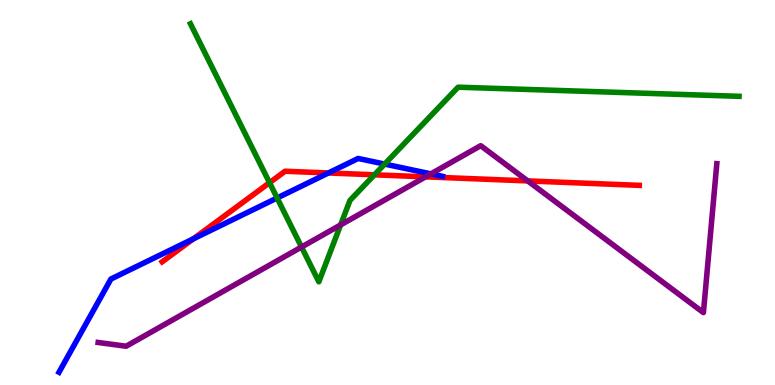[{'lines': ['blue', 'red'], 'intersections': [{'x': 2.5, 'y': 3.8}, {'x': 4.24, 'y': 5.51}]}, {'lines': ['green', 'red'], 'intersections': [{'x': 3.48, 'y': 5.25}, {'x': 4.83, 'y': 5.46}]}, {'lines': ['purple', 'red'], 'intersections': [{'x': 5.49, 'y': 5.41}, {'x': 6.81, 'y': 5.3}]}, {'lines': ['blue', 'green'], 'intersections': [{'x': 3.58, 'y': 4.86}, {'x': 4.96, 'y': 5.74}]}, {'lines': ['blue', 'purple'], 'intersections': [{'x': 5.56, 'y': 5.48}]}, {'lines': ['green', 'purple'], 'intersections': [{'x': 3.89, 'y': 3.58}, {'x': 4.39, 'y': 4.16}]}]